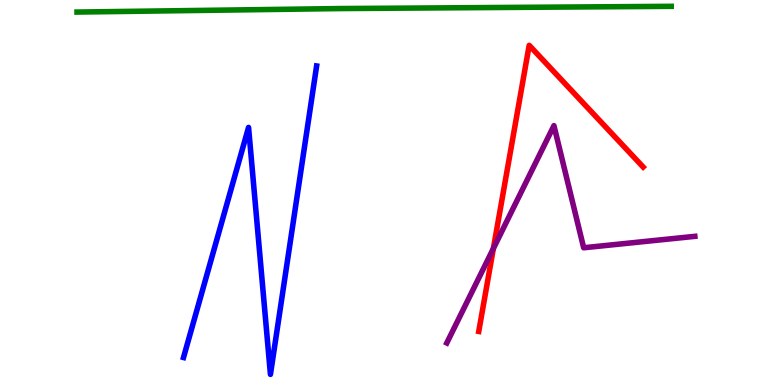[{'lines': ['blue', 'red'], 'intersections': []}, {'lines': ['green', 'red'], 'intersections': []}, {'lines': ['purple', 'red'], 'intersections': [{'x': 6.37, 'y': 3.55}]}, {'lines': ['blue', 'green'], 'intersections': []}, {'lines': ['blue', 'purple'], 'intersections': []}, {'lines': ['green', 'purple'], 'intersections': []}]